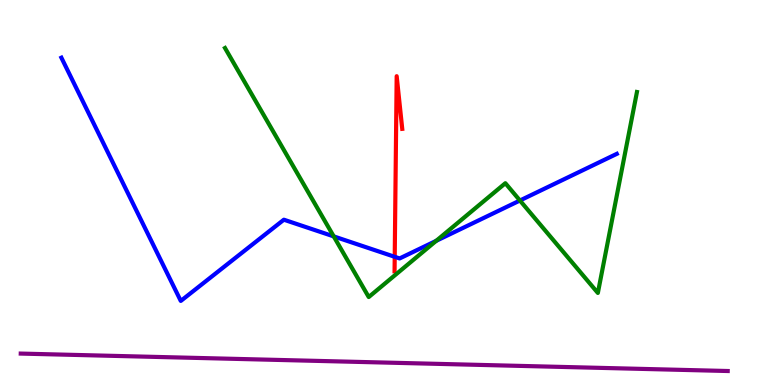[{'lines': ['blue', 'red'], 'intersections': [{'x': 5.09, 'y': 3.33}]}, {'lines': ['green', 'red'], 'intersections': []}, {'lines': ['purple', 'red'], 'intersections': []}, {'lines': ['blue', 'green'], 'intersections': [{'x': 4.31, 'y': 3.86}, {'x': 5.63, 'y': 3.74}, {'x': 6.71, 'y': 4.79}]}, {'lines': ['blue', 'purple'], 'intersections': []}, {'lines': ['green', 'purple'], 'intersections': []}]